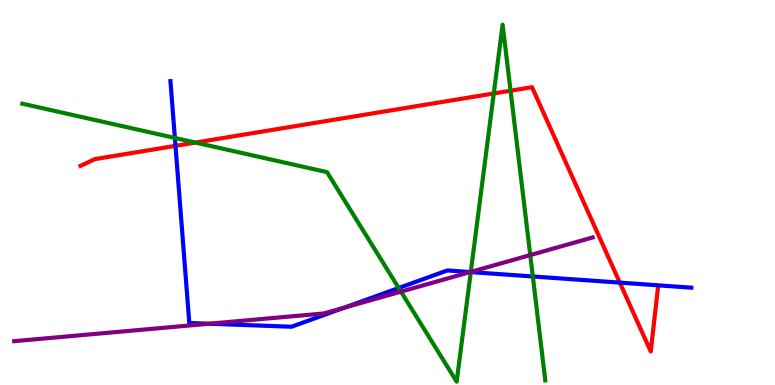[{'lines': ['blue', 'red'], 'intersections': [{'x': 2.26, 'y': 6.21}, {'x': 8.0, 'y': 2.66}]}, {'lines': ['green', 'red'], 'intersections': [{'x': 2.52, 'y': 6.3}, {'x': 6.37, 'y': 7.57}, {'x': 6.59, 'y': 7.64}]}, {'lines': ['purple', 'red'], 'intersections': []}, {'lines': ['blue', 'green'], 'intersections': [{'x': 2.26, 'y': 6.42}, {'x': 5.14, 'y': 2.52}, {'x': 6.07, 'y': 2.93}, {'x': 6.88, 'y': 2.82}]}, {'lines': ['blue', 'purple'], 'intersections': [{'x': 2.7, 'y': 1.59}, {'x': 4.44, 'y': 2.01}, {'x': 6.07, 'y': 2.93}]}, {'lines': ['green', 'purple'], 'intersections': [{'x': 5.17, 'y': 2.42}, {'x': 6.07, 'y': 2.94}, {'x': 6.84, 'y': 3.37}]}]